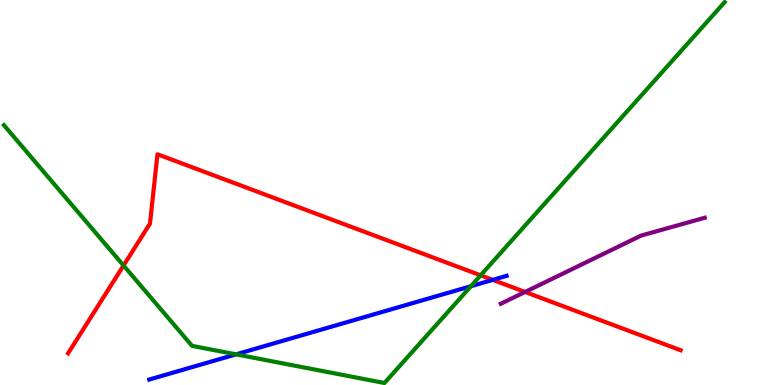[{'lines': ['blue', 'red'], 'intersections': [{'x': 6.36, 'y': 2.73}]}, {'lines': ['green', 'red'], 'intersections': [{'x': 1.59, 'y': 3.1}, {'x': 6.2, 'y': 2.85}]}, {'lines': ['purple', 'red'], 'intersections': [{'x': 6.78, 'y': 2.42}]}, {'lines': ['blue', 'green'], 'intersections': [{'x': 3.05, 'y': 0.796}, {'x': 6.08, 'y': 2.57}]}, {'lines': ['blue', 'purple'], 'intersections': []}, {'lines': ['green', 'purple'], 'intersections': []}]